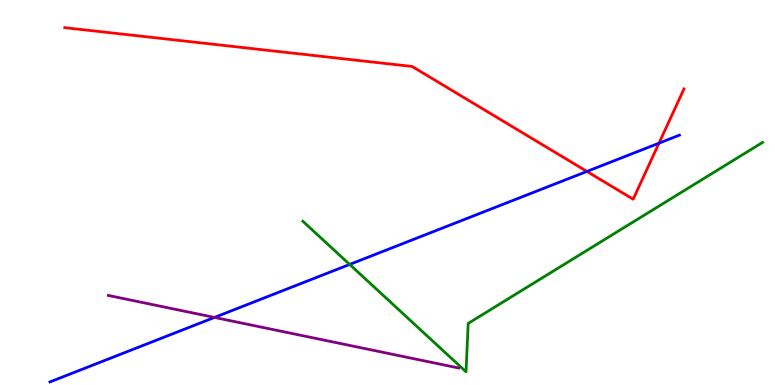[{'lines': ['blue', 'red'], 'intersections': [{'x': 7.57, 'y': 5.55}, {'x': 8.5, 'y': 6.28}]}, {'lines': ['green', 'red'], 'intersections': []}, {'lines': ['purple', 'red'], 'intersections': []}, {'lines': ['blue', 'green'], 'intersections': [{'x': 4.51, 'y': 3.13}]}, {'lines': ['blue', 'purple'], 'intersections': [{'x': 2.77, 'y': 1.76}]}, {'lines': ['green', 'purple'], 'intersections': []}]